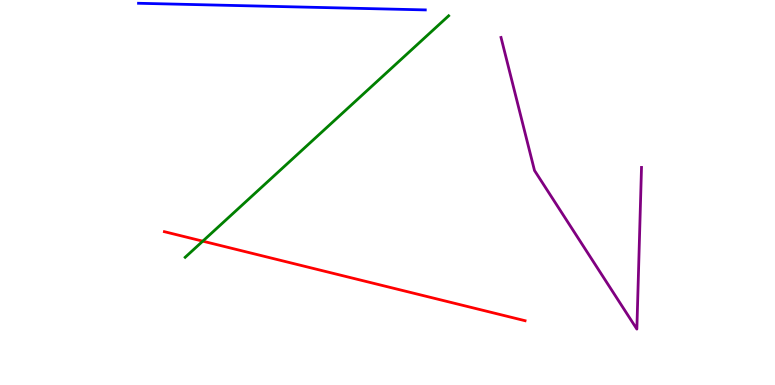[{'lines': ['blue', 'red'], 'intersections': []}, {'lines': ['green', 'red'], 'intersections': [{'x': 2.62, 'y': 3.74}]}, {'lines': ['purple', 'red'], 'intersections': []}, {'lines': ['blue', 'green'], 'intersections': []}, {'lines': ['blue', 'purple'], 'intersections': []}, {'lines': ['green', 'purple'], 'intersections': []}]